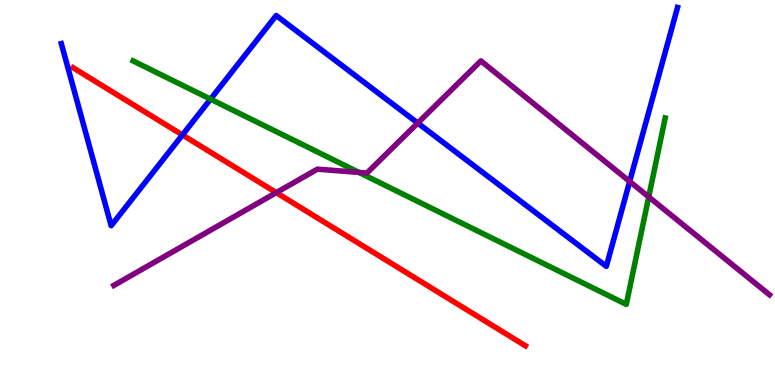[{'lines': ['blue', 'red'], 'intersections': [{'x': 2.35, 'y': 6.5}]}, {'lines': ['green', 'red'], 'intersections': []}, {'lines': ['purple', 'red'], 'intersections': [{'x': 3.56, 'y': 5.0}]}, {'lines': ['blue', 'green'], 'intersections': [{'x': 2.72, 'y': 7.42}]}, {'lines': ['blue', 'purple'], 'intersections': [{'x': 5.39, 'y': 6.8}, {'x': 8.12, 'y': 5.29}]}, {'lines': ['green', 'purple'], 'intersections': [{'x': 4.63, 'y': 5.52}, {'x': 8.37, 'y': 4.89}]}]